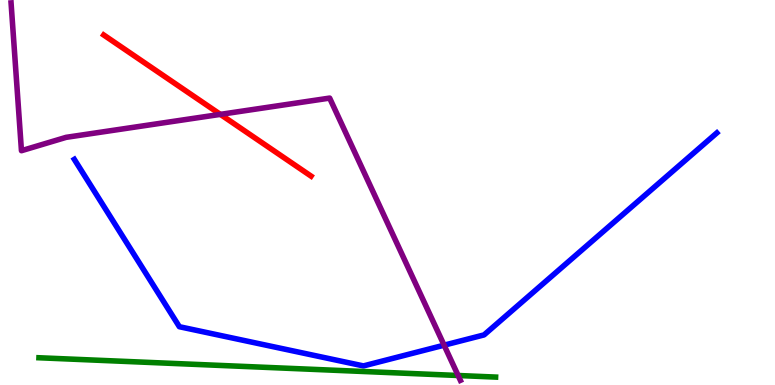[{'lines': ['blue', 'red'], 'intersections': []}, {'lines': ['green', 'red'], 'intersections': []}, {'lines': ['purple', 'red'], 'intersections': [{'x': 2.84, 'y': 7.03}]}, {'lines': ['blue', 'green'], 'intersections': []}, {'lines': ['blue', 'purple'], 'intersections': [{'x': 5.73, 'y': 1.03}]}, {'lines': ['green', 'purple'], 'intersections': [{'x': 5.91, 'y': 0.247}]}]